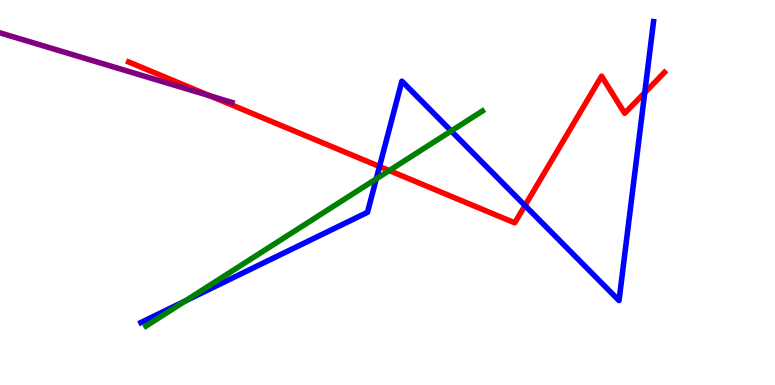[{'lines': ['blue', 'red'], 'intersections': [{'x': 4.9, 'y': 5.68}, {'x': 6.77, 'y': 4.66}, {'x': 8.32, 'y': 7.59}]}, {'lines': ['green', 'red'], 'intersections': [{'x': 5.02, 'y': 5.57}]}, {'lines': ['purple', 'red'], 'intersections': [{'x': 2.71, 'y': 7.51}]}, {'lines': ['blue', 'green'], 'intersections': [{'x': 2.39, 'y': 2.18}, {'x': 4.85, 'y': 5.35}, {'x': 5.82, 'y': 6.6}]}, {'lines': ['blue', 'purple'], 'intersections': []}, {'lines': ['green', 'purple'], 'intersections': []}]